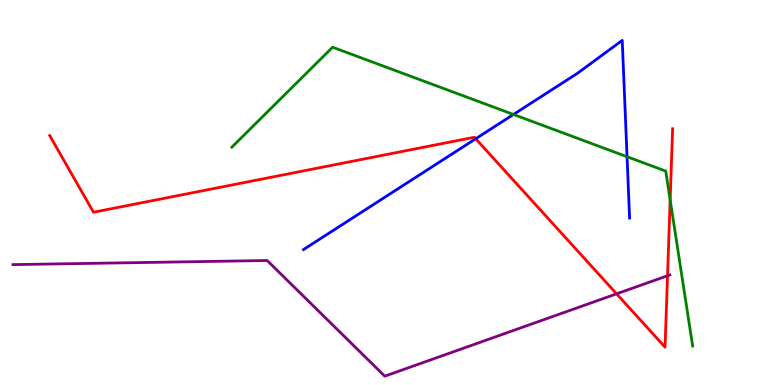[{'lines': ['blue', 'red'], 'intersections': [{'x': 6.14, 'y': 6.4}]}, {'lines': ['green', 'red'], 'intersections': [{'x': 8.65, 'y': 4.81}]}, {'lines': ['purple', 'red'], 'intersections': [{'x': 7.96, 'y': 2.37}, {'x': 8.61, 'y': 2.84}]}, {'lines': ['blue', 'green'], 'intersections': [{'x': 6.63, 'y': 7.03}, {'x': 8.09, 'y': 5.93}]}, {'lines': ['blue', 'purple'], 'intersections': []}, {'lines': ['green', 'purple'], 'intersections': []}]